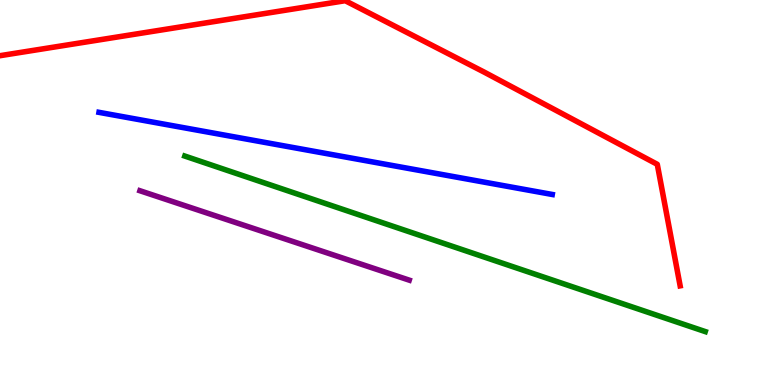[{'lines': ['blue', 'red'], 'intersections': []}, {'lines': ['green', 'red'], 'intersections': []}, {'lines': ['purple', 'red'], 'intersections': []}, {'lines': ['blue', 'green'], 'intersections': []}, {'lines': ['blue', 'purple'], 'intersections': []}, {'lines': ['green', 'purple'], 'intersections': []}]